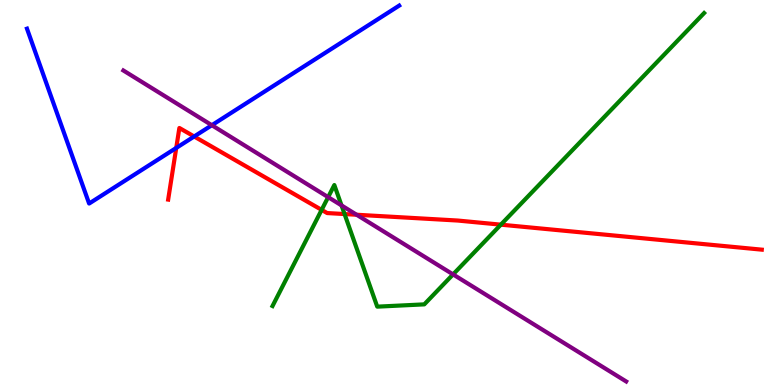[{'lines': ['blue', 'red'], 'intersections': [{'x': 2.27, 'y': 6.16}, {'x': 2.51, 'y': 6.45}]}, {'lines': ['green', 'red'], 'intersections': [{'x': 4.15, 'y': 4.55}, {'x': 4.45, 'y': 4.44}, {'x': 6.46, 'y': 4.16}]}, {'lines': ['purple', 'red'], 'intersections': [{'x': 4.6, 'y': 4.42}]}, {'lines': ['blue', 'green'], 'intersections': []}, {'lines': ['blue', 'purple'], 'intersections': [{'x': 2.73, 'y': 6.75}]}, {'lines': ['green', 'purple'], 'intersections': [{'x': 4.23, 'y': 4.88}, {'x': 4.41, 'y': 4.66}, {'x': 5.85, 'y': 2.87}]}]